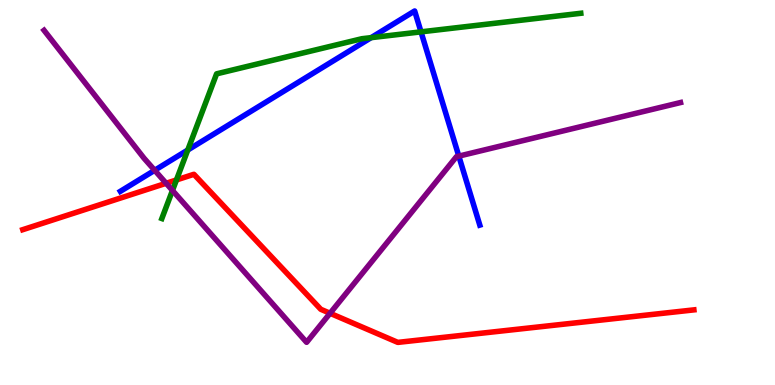[{'lines': ['blue', 'red'], 'intersections': []}, {'lines': ['green', 'red'], 'intersections': [{'x': 2.28, 'y': 5.33}]}, {'lines': ['purple', 'red'], 'intersections': [{'x': 2.14, 'y': 5.24}, {'x': 4.26, 'y': 1.86}]}, {'lines': ['blue', 'green'], 'intersections': [{'x': 2.42, 'y': 6.1}, {'x': 4.79, 'y': 9.02}, {'x': 5.43, 'y': 9.17}]}, {'lines': ['blue', 'purple'], 'intersections': [{'x': 2.0, 'y': 5.58}, {'x': 5.92, 'y': 5.94}]}, {'lines': ['green', 'purple'], 'intersections': [{'x': 2.23, 'y': 5.05}]}]